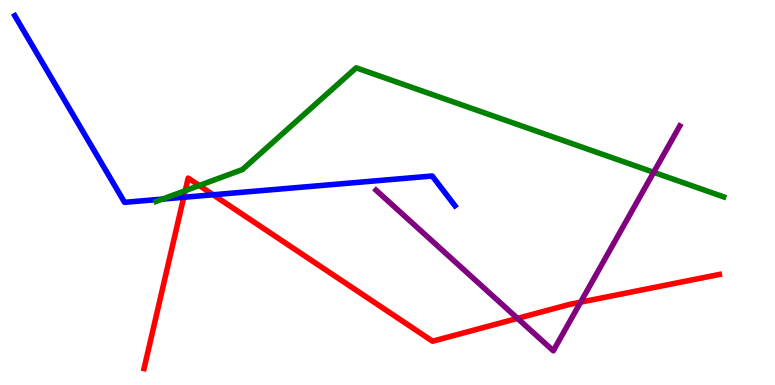[{'lines': ['blue', 'red'], 'intersections': [{'x': 2.37, 'y': 4.88}, {'x': 2.75, 'y': 4.94}]}, {'lines': ['green', 'red'], 'intersections': [{'x': 2.39, 'y': 5.05}, {'x': 2.57, 'y': 5.18}]}, {'lines': ['purple', 'red'], 'intersections': [{'x': 6.68, 'y': 1.73}, {'x': 7.49, 'y': 2.15}]}, {'lines': ['blue', 'green'], 'intersections': [{'x': 2.1, 'y': 4.83}]}, {'lines': ['blue', 'purple'], 'intersections': []}, {'lines': ['green', 'purple'], 'intersections': [{'x': 8.43, 'y': 5.52}]}]